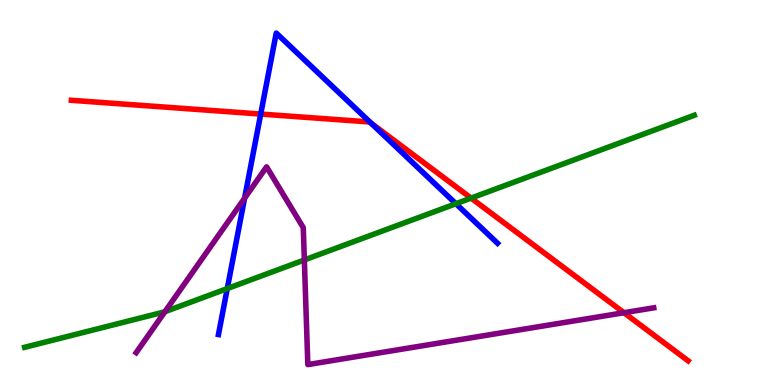[{'lines': ['blue', 'red'], 'intersections': [{'x': 3.36, 'y': 7.04}, {'x': 4.79, 'y': 6.8}]}, {'lines': ['green', 'red'], 'intersections': [{'x': 6.08, 'y': 4.85}]}, {'lines': ['purple', 'red'], 'intersections': [{'x': 8.05, 'y': 1.88}]}, {'lines': ['blue', 'green'], 'intersections': [{'x': 2.93, 'y': 2.5}, {'x': 5.88, 'y': 4.71}]}, {'lines': ['blue', 'purple'], 'intersections': [{'x': 3.16, 'y': 4.85}]}, {'lines': ['green', 'purple'], 'intersections': [{'x': 2.13, 'y': 1.9}, {'x': 3.93, 'y': 3.25}]}]